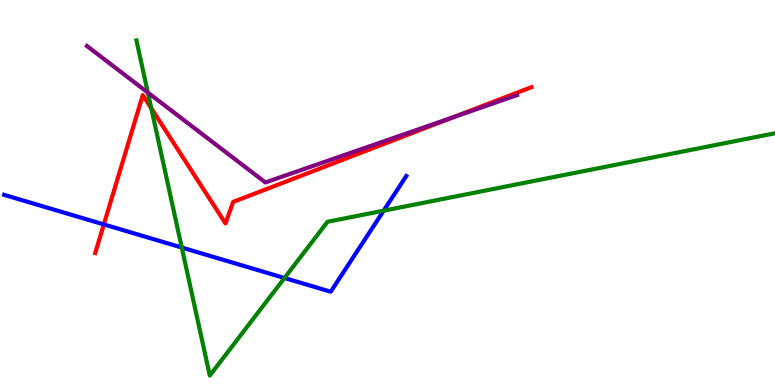[{'lines': ['blue', 'red'], 'intersections': [{'x': 1.34, 'y': 4.17}]}, {'lines': ['green', 'red'], 'intersections': [{'x': 1.95, 'y': 7.19}]}, {'lines': ['purple', 'red'], 'intersections': [{'x': 5.85, 'y': 6.96}]}, {'lines': ['blue', 'green'], 'intersections': [{'x': 2.35, 'y': 3.57}, {'x': 3.67, 'y': 2.78}, {'x': 4.95, 'y': 4.53}]}, {'lines': ['blue', 'purple'], 'intersections': []}, {'lines': ['green', 'purple'], 'intersections': [{'x': 1.91, 'y': 7.6}]}]